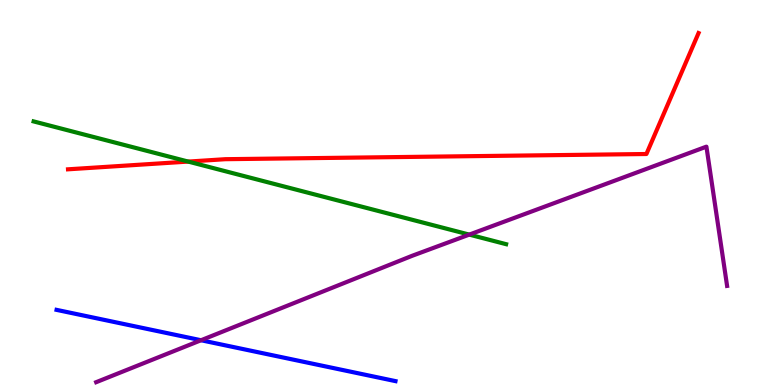[{'lines': ['blue', 'red'], 'intersections': []}, {'lines': ['green', 'red'], 'intersections': [{'x': 2.43, 'y': 5.8}]}, {'lines': ['purple', 'red'], 'intersections': []}, {'lines': ['blue', 'green'], 'intersections': []}, {'lines': ['blue', 'purple'], 'intersections': [{'x': 2.59, 'y': 1.16}]}, {'lines': ['green', 'purple'], 'intersections': [{'x': 6.06, 'y': 3.91}]}]